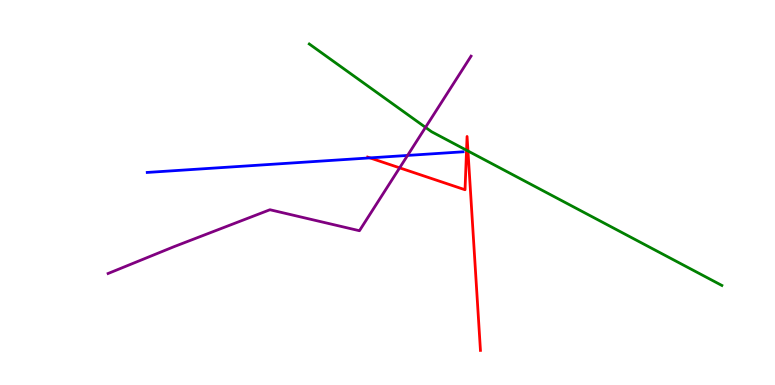[{'lines': ['blue', 'red'], 'intersections': [{'x': 4.77, 'y': 5.9}]}, {'lines': ['green', 'red'], 'intersections': [{'x': 6.02, 'y': 6.1}, {'x': 6.04, 'y': 6.08}]}, {'lines': ['purple', 'red'], 'intersections': [{'x': 5.16, 'y': 5.64}]}, {'lines': ['blue', 'green'], 'intersections': []}, {'lines': ['blue', 'purple'], 'intersections': [{'x': 5.26, 'y': 5.96}]}, {'lines': ['green', 'purple'], 'intersections': [{'x': 5.49, 'y': 6.69}]}]